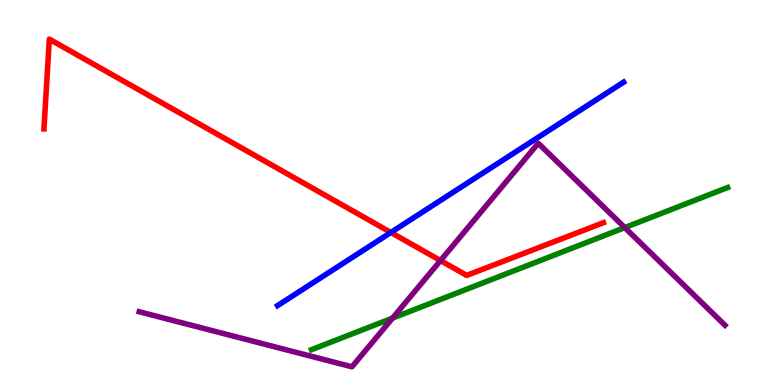[{'lines': ['blue', 'red'], 'intersections': [{'x': 5.04, 'y': 3.96}]}, {'lines': ['green', 'red'], 'intersections': []}, {'lines': ['purple', 'red'], 'intersections': [{'x': 5.68, 'y': 3.23}]}, {'lines': ['blue', 'green'], 'intersections': []}, {'lines': ['blue', 'purple'], 'intersections': []}, {'lines': ['green', 'purple'], 'intersections': [{'x': 5.06, 'y': 1.74}, {'x': 8.06, 'y': 4.09}]}]